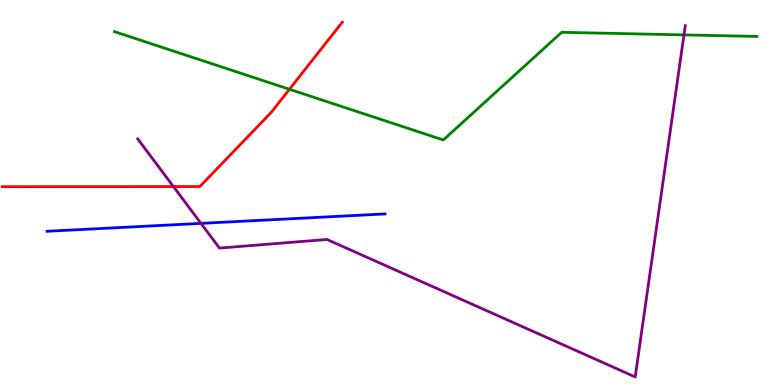[{'lines': ['blue', 'red'], 'intersections': []}, {'lines': ['green', 'red'], 'intersections': [{'x': 3.73, 'y': 7.68}]}, {'lines': ['purple', 'red'], 'intersections': [{'x': 2.24, 'y': 5.15}]}, {'lines': ['blue', 'green'], 'intersections': []}, {'lines': ['blue', 'purple'], 'intersections': [{'x': 2.59, 'y': 4.2}]}, {'lines': ['green', 'purple'], 'intersections': [{'x': 8.83, 'y': 9.09}]}]